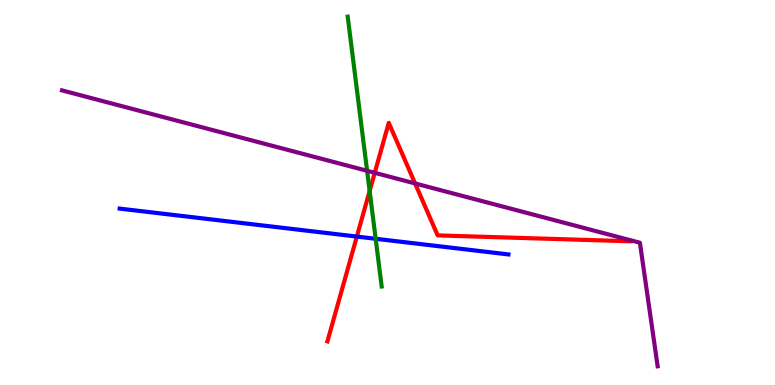[{'lines': ['blue', 'red'], 'intersections': [{'x': 4.6, 'y': 3.86}]}, {'lines': ['green', 'red'], 'intersections': [{'x': 4.77, 'y': 5.04}]}, {'lines': ['purple', 'red'], 'intersections': [{'x': 4.84, 'y': 5.51}, {'x': 5.36, 'y': 5.24}]}, {'lines': ['blue', 'green'], 'intersections': [{'x': 4.85, 'y': 3.8}]}, {'lines': ['blue', 'purple'], 'intersections': []}, {'lines': ['green', 'purple'], 'intersections': [{'x': 4.74, 'y': 5.56}]}]